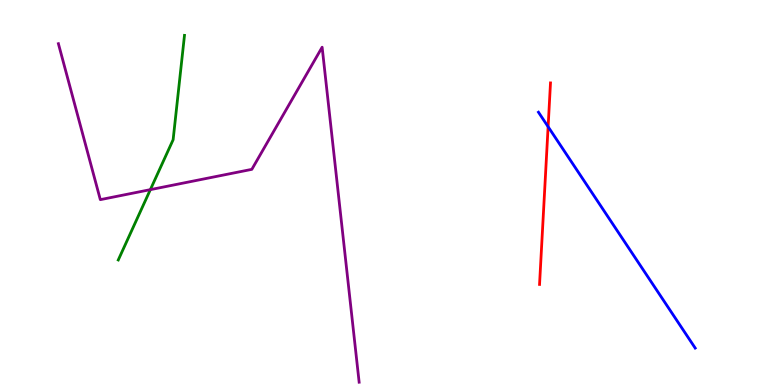[{'lines': ['blue', 'red'], 'intersections': [{'x': 7.07, 'y': 6.71}]}, {'lines': ['green', 'red'], 'intersections': []}, {'lines': ['purple', 'red'], 'intersections': []}, {'lines': ['blue', 'green'], 'intersections': []}, {'lines': ['blue', 'purple'], 'intersections': []}, {'lines': ['green', 'purple'], 'intersections': [{'x': 1.94, 'y': 5.07}]}]